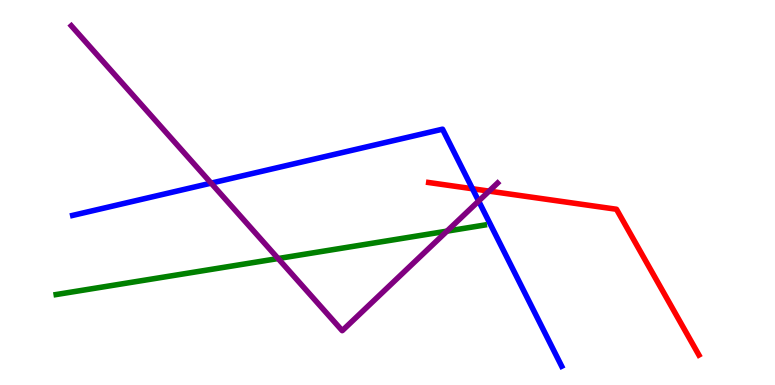[{'lines': ['blue', 'red'], 'intersections': [{'x': 6.1, 'y': 5.1}]}, {'lines': ['green', 'red'], 'intersections': []}, {'lines': ['purple', 'red'], 'intersections': [{'x': 6.31, 'y': 5.04}]}, {'lines': ['blue', 'green'], 'intersections': []}, {'lines': ['blue', 'purple'], 'intersections': [{'x': 2.72, 'y': 5.24}, {'x': 6.18, 'y': 4.78}]}, {'lines': ['green', 'purple'], 'intersections': [{'x': 3.59, 'y': 3.28}, {'x': 5.77, 'y': 4.0}]}]